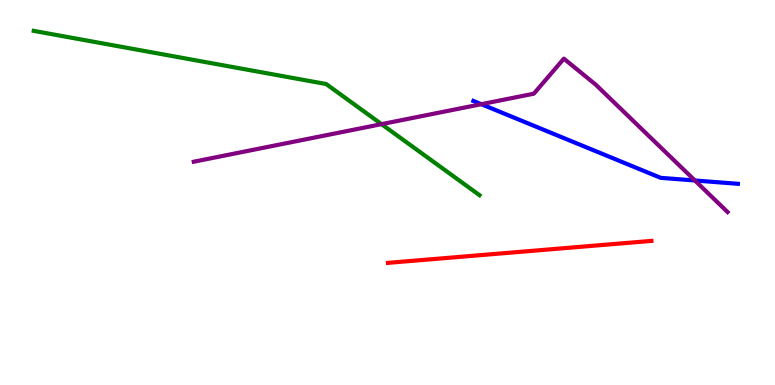[{'lines': ['blue', 'red'], 'intersections': []}, {'lines': ['green', 'red'], 'intersections': []}, {'lines': ['purple', 'red'], 'intersections': []}, {'lines': ['blue', 'green'], 'intersections': []}, {'lines': ['blue', 'purple'], 'intersections': [{'x': 6.21, 'y': 7.29}, {'x': 8.97, 'y': 5.31}]}, {'lines': ['green', 'purple'], 'intersections': [{'x': 4.92, 'y': 6.78}]}]